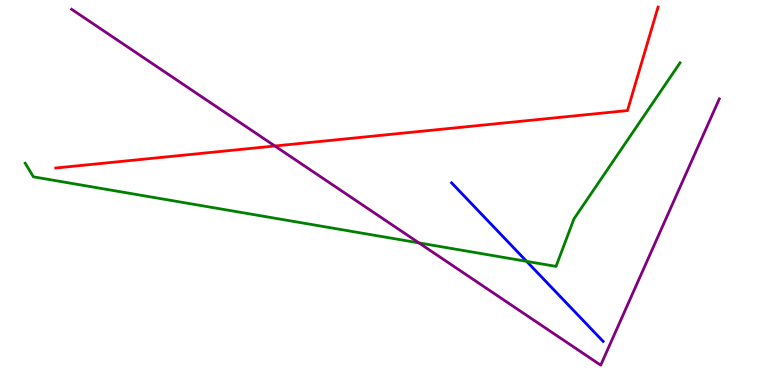[{'lines': ['blue', 'red'], 'intersections': []}, {'lines': ['green', 'red'], 'intersections': []}, {'lines': ['purple', 'red'], 'intersections': [{'x': 3.55, 'y': 6.21}]}, {'lines': ['blue', 'green'], 'intersections': [{'x': 6.8, 'y': 3.21}]}, {'lines': ['blue', 'purple'], 'intersections': []}, {'lines': ['green', 'purple'], 'intersections': [{'x': 5.41, 'y': 3.69}]}]